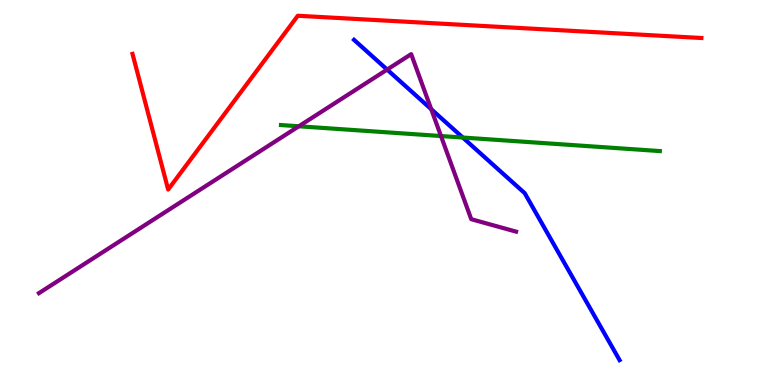[{'lines': ['blue', 'red'], 'intersections': []}, {'lines': ['green', 'red'], 'intersections': []}, {'lines': ['purple', 'red'], 'intersections': []}, {'lines': ['blue', 'green'], 'intersections': [{'x': 5.97, 'y': 6.43}]}, {'lines': ['blue', 'purple'], 'intersections': [{'x': 5.0, 'y': 8.19}, {'x': 5.56, 'y': 7.16}]}, {'lines': ['green', 'purple'], 'intersections': [{'x': 3.86, 'y': 6.72}, {'x': 5.69, 'y': 6.47}]}]